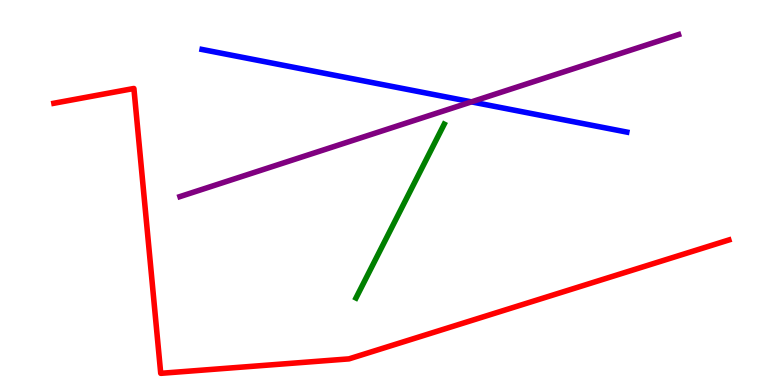[{'lines': ['blue', 'red'], 'intersections': []}, {'lines': ['green', 'red'], 'intersections': []}, {'lines': ['purple', 'red'], 'intersections': []}, {'lines': ['blue', 'green'], 'intersections': []}, {'lines': ['blue', 'purple'], 'intersections': [{'x': 6.08, 'y': 7.35}]}, {'lines': ['green', 'purple'], 'intersections': []}]